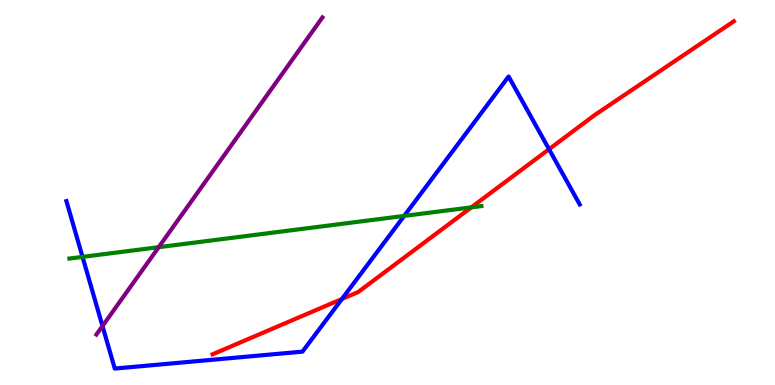[{'lines': ['blue', 'red'], 'intersections': [{'x': 4.41, 'y': 2.23}, {'x': 7.08, 'y': 6.12}]}, {'lines': ['green', 'red'], 'intersections': [{'x': 6.08, 'y': 4.61}]}, {'lines': ['purple', 'red'], 'intersections': []}, {'lines': ['blue', 'green'], 'intersections': [{'x': 1.06, 'y': 3.33}, {'x': 5.22, 'y': 4.39}]}, {'lines': ['blue', 'purple'], 'intersections': [{'x': 1.32, 'y': 1.53}]}, {'lines': ['green', 'purple'], 'intersections': [{'x': 2.05, 'y': 3.58}]}]